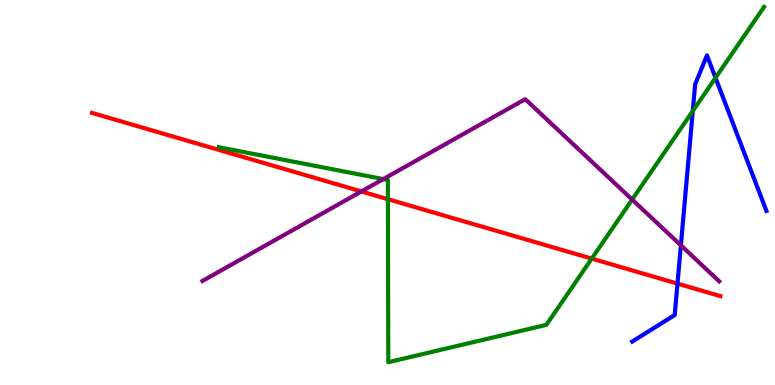[{'lines': ['blue', 'red'], 'intersections': [{'x': 8.74, 'y': 2.63}]}, {'lines': ['green', 'red'], 'intersections': [{'x': 5.01, 'y': 4.83}, {'x': 7.64, 'y': 3.28}]}, {'lines': ['purple', 'red'], 'intersections': [{'x': 4.66, 'y': 5.03}]}, {'lines': ['blue', 'green'], 'intersections': [{'x': 8.94, 'y': 7.12}, {'x': 9.23, 'y': 7.98}]}, {'lines': ['blue', 'purple'], 'intersections': [{'x': 8.79, 'y': 3.63}]}, {'lines': ['green', 'purple'], 'intersections': [{'x': 4.95, 'y': 5.35}, {'x': 8.16, 'y': 4.82}]}]